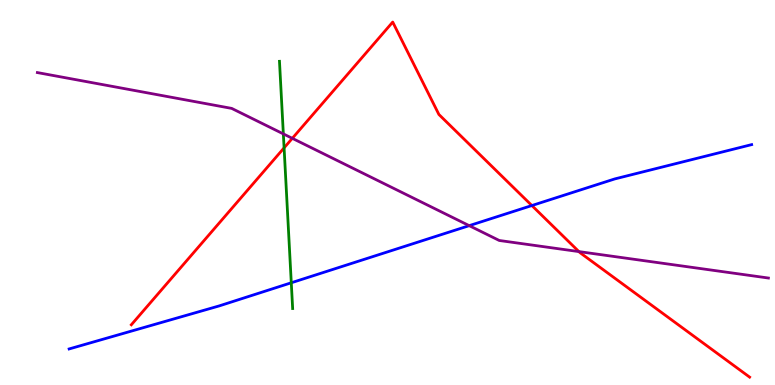[{'lines': ['blue', 'red'], 'intersections': [{'x': 6.86, 'y': 4.66}]}, {'lines': ['green', 'red'], 'intersections': [{'x': 3.67, 'y': 6.16}]}, {'lines': ['purple', 'red'], 'intersections': [{'x': 3.77, 'y': 6.41}, {'x': 7.47, 'y': 3.47}]}, {'lines': ['blue', 'green'], 'intersections': [{'x': 3.76, 'y': 2.66}]}, {'lines': ['blue', 'purple'], 'intersections': [{'x': 6.05, 'y': 4.14}]}, {'lines': ['green', 'purple'], 'intersections': [{'x': 3.66, 'y': 6.52}]}]